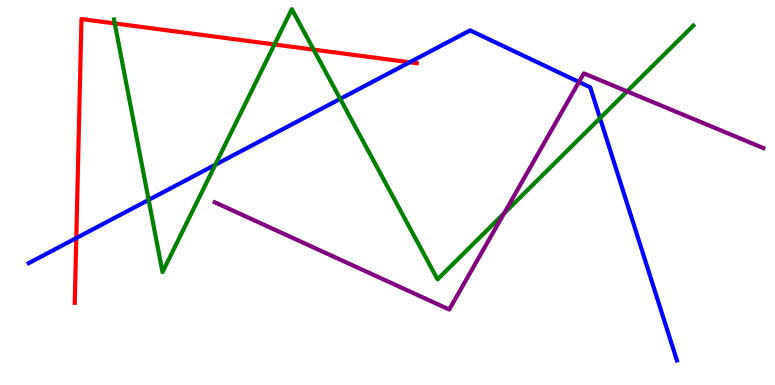[{'lines': ['blue', 'red'], 'intersections': [{'x': 0.985, 'y': 3.82}, {'x': 5.29, 'y': 8.38}]}, {'lines': ['green', 'red'], 'intersections': [{'x': 1.48, 'y': 9.39}, {'x': 3.54, 'y': 8.85}, {'x': 4.05, 'y': 8.71}]}, {'lines': ['purple', 'red'], 'intersections': []}, {'lines': ['blue', 'green'], 'intersections': [{'x': 1.92, 'y': 4.81}, {'x': 2.78, 'y': 5.72}, {'x': 4.39, 'y': 7.43}, {'x': 7.74, 'y': 6.93}]}, {'lines': ['blue', 'purple'], 'intersections': [{'x': 7.47, 'y': 7.87}]}, {'lines': ['green', 'purple'], 'intersections': [{'x': 6.5, 'y': 4.46}, {'x': 8.09, 'y': 7.63}]}]